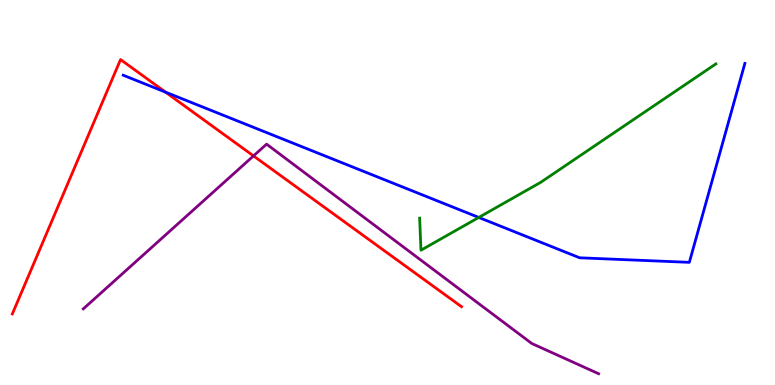[{'lines': ['blue', 'red'], 'intersections': [{'x': 2.14, 'y': 7.61}]}, {'lines': ['green', 'red'], 'intersections': []}, {'lines': ['purple', 'red'], 'intersections': [{'x': 3.27, 'y': 5.95}]}, {'lines': ['blue', 'green'], 'intersections': [{'x': 6.18, 'y': 4.35}]}, {'lines': ['blue', 'purple'], 'intersections': []}, {'lines': ['green', 'purple'], 'intersections': []}]